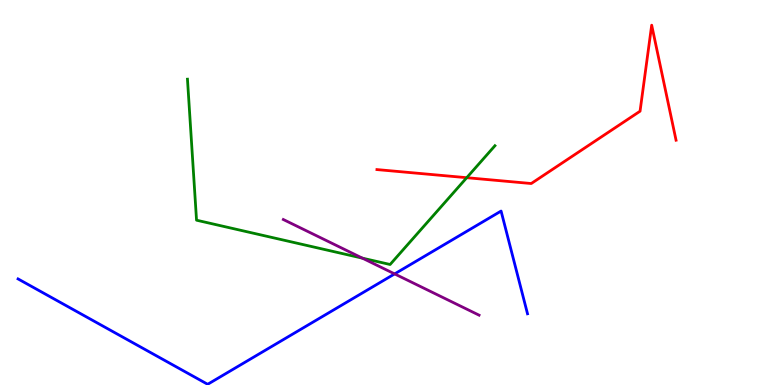[{'lines': ['blue', 'red'], 'intersections': []}, {'lines': ['green', 'red'], 'intersections': [{'x': 6.02, 'y': 5.38}]}, {'lines': ['purple', 'red'], 'intersections': []}, {'lines': ['blue', 'green'], 'intersections': []}, {'lines': ['blue', 'purple'], 'intersections': [{'x': 5.09, 'y': 2.89}]}, {'lines': ['green', 'purple'], 'intersections': [{'x': 4.68, 'y': 3.29}]}]